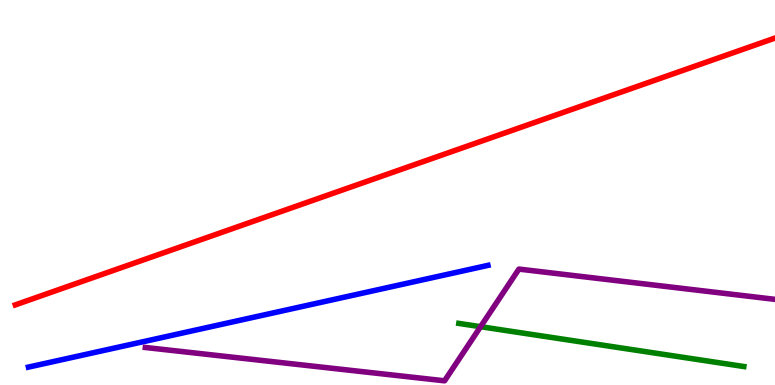[{'lines': ['blue', 'red'], 'intersections': []}, {'lines': ['green', 'red'], 'intersections': []}, {'lines': ['purple', 'red'], 'intersections': []}, {'lines': ['blue', 'green'], 'intersections': []}, {'lines': ['blue', 'purple'], 'intersections': []}, {'lines': ['green', 'purple'], 'intersections': [{'x': 6.2, 'y': 1.51}]}]